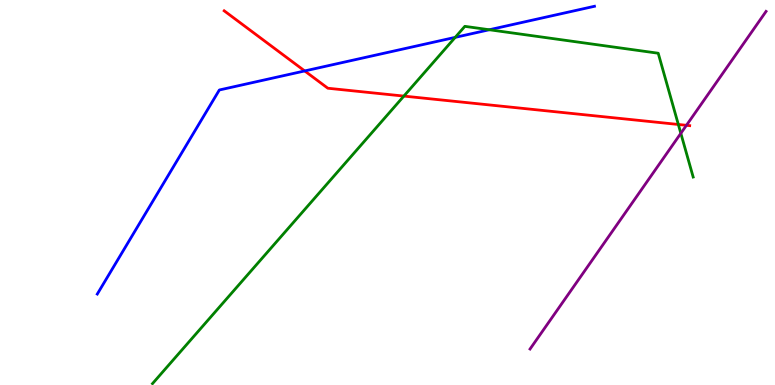[{'lines': ['blue', 'red'], 'intersections': [{'x': 3.93, 'y': 8.16}]}, {'lines': ['green', 'red'], 'intersections': [{'x': 5.21, 'y': 7.5}, {'x': 8.75, 'y': 6.77}]}, {'lines': ['purple', 'red'], 'intersections': [{'x': 8.86, 'y': 6.75}]}, {'lines': ['blue', 'green'], 'intersections': [{'x': 5.87, 'y': 9.03}, {'x': 6.31, 'y': 9.23}]}, {'lines': ['blue', 'purple'], 'intersections': []}, {'lines': ['green', 'purple'], 'intersections': [{'x': 8.78, 'y': 6.54}]}]